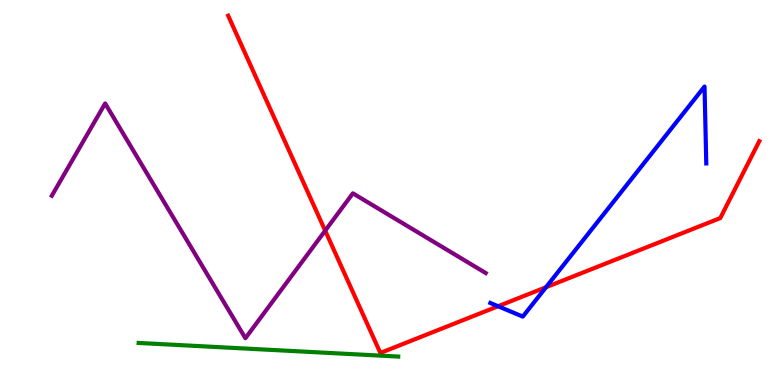[{'lines': ['blue', 'red'], 'intersections': [{'x': 6.43, 'y': 2.05}, {'x': 7.04, 'y': 2.54}]}, {'lines': ['green', 'red'], 'intersections': []}, {'lines': ['purple', 'red'], 'intersections': [{'x': 4.2, 'y': 4.01}]}, {'lines': ['blue', 'green'], 'intersections': []}, {'lines': ['blue', 'purple'], 'intersections': []}, {'lines': ['green', 'purple'], 'intersections': []}]